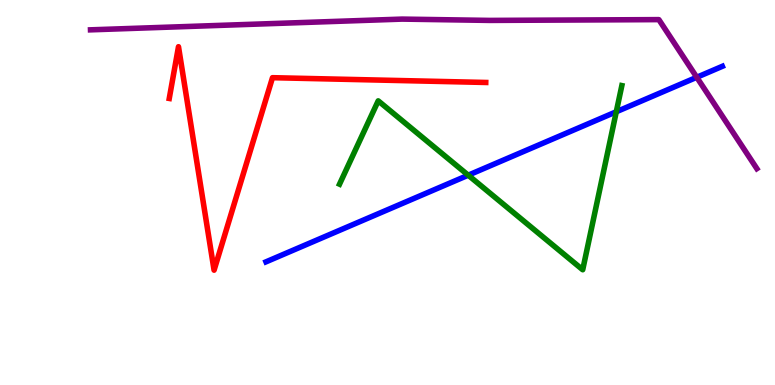[{'lines': ['blue', 'red'], 'intersections': []}, {'lines': ['green', 'red'], 'intersections': []}, {'lines': ['purple', 'red'], 'intersections': []}, {'lines': ['blue', 'green'], 'intersections': [{'x': 6.04, 'y': 5.45}, {'x': 7.95, 'y': 7.1}]}, {'lines': ['blue', 'purple'], 'intersections': [{'x': 8.99, 'y': 7.99}]}, {'lines': ['green', 'purple'], 'intersections': []}]